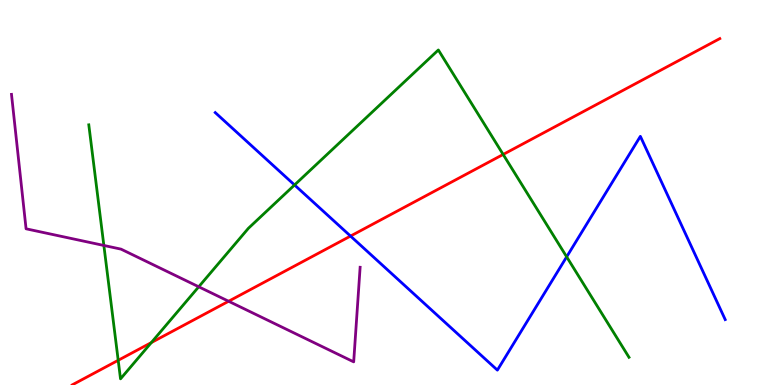[{'lines': ['blue', 'red'], 'intersections': [{'x': 4.52, 'y': 3.87}]}, {'lines': ['green', 'red'], 'intersections': [{'x': 1.53, 'y': 0.642}, {'x': 1.95, 'y': 1.1}, {'x': 6.49, 'y': 5.99}]}, {'lines': ['purple', 'red'], 'intersections': [{'x': 2.95, 'y': 2.18}]}, {'lines': ['blue', 'green'], 'intersections': [{'x': 3.8, 'y': 5.2}, {'x': 7.31, 'y': 3.33}]}, {'lines': ['blue', 'purple'], 'intersections': []}, {'lines': ['green', 'purple'], 'intersections': [{'x': 1.34, 'y': 3.62}, {'x': 2.56, 'y': 2.55}]}]